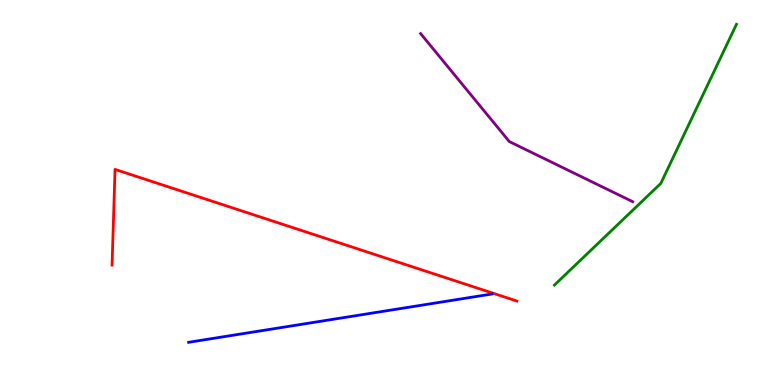[{'lines': ['blue', 'red'], 'intersections': []}, {'lines': ['green', 'red'], 'intersections': []}, {'lines': ['purple', 'red'], 'intersections': []}, {'lines': ['blue', 'green'], 'intersections': []}, {'lines': ['blue', 'purple'], 'intersections': []}, {'lines': ['green', 'purple'], 'intersections': []}]